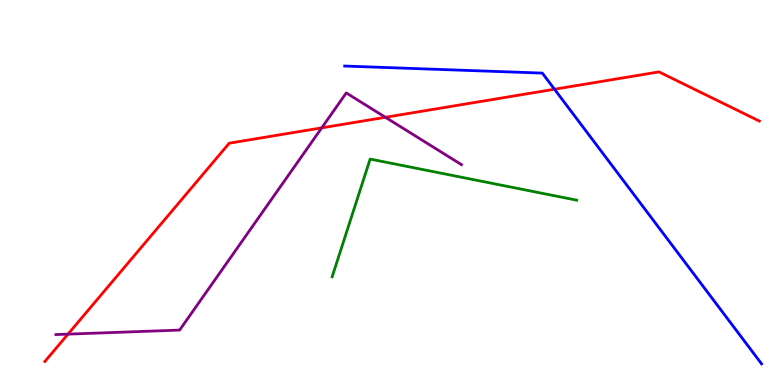[{'lines': ['blue', 'red'], 'intersections': [{'x': 7.15, 'y': 7.68}]}, {'lines': ['green', 'red'], 'intersections': []}, {'lines': ['purple', 'red'], 'intersections': [{'x': 0.877, 'y': 1.32}, {'x': 4.15, 'y': 6.68}, {'x': 4.97, 'y': 6.95}]}, {'lines': ['blue', 'green'], 'intersections': []}, {'lines': ['blue', 'purple'], 'intersections': []}, {'lines': ['green', 'purple'], 'intersections': []}]